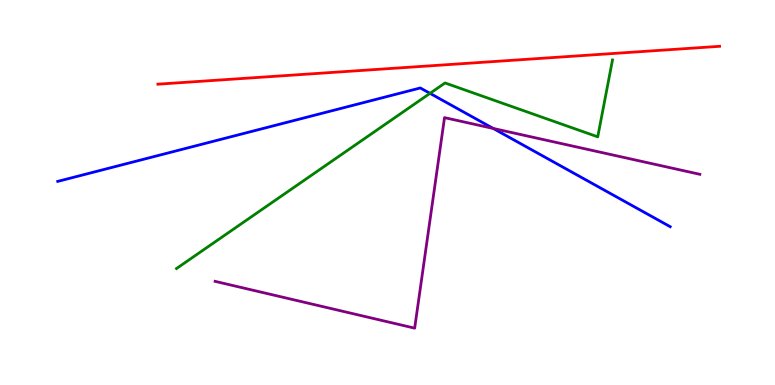[{'lines': ['blue', 'red'], 'intersections': []}, {'lines': ['green', 'red'], 'intersections': []}, {'lines': ['purple', 'red'], 'intersections': []}, {'lines': ['blue', 'green'], 'intersections': [{'x': 5.55, 'y': 7.58}]}, {'lines': ['blue', 'purple'], 'intersections': [{'x': 6.36, 'y': 6.66}]}, {'lines': ['green', 'purple'], 'intersections': []}]